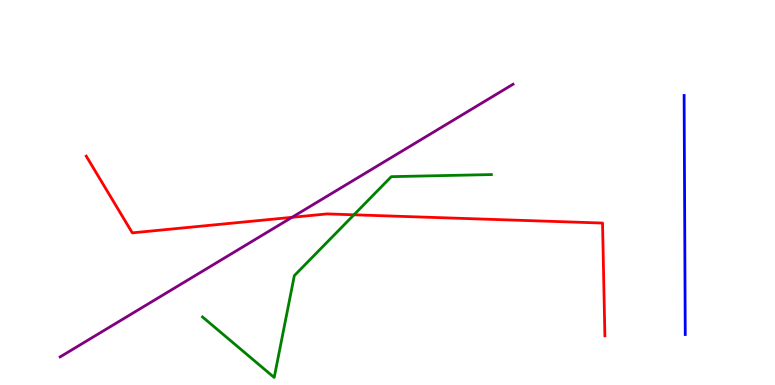[{'lines': ['blue', 'red'], 'intersections': []}, {'lines': ['green', 'red'], 'intersections': [{'x': 4.57, 'y': 4.42}]}, {'lines': ['purple', 'red'], 'intersections': [{'x': 3.77, 'y': 4.36}]}, {'lines': ['blue', 'green'], 'intersections': []}, {'lines': ['blue', 'purple'], 'intersections': []}, {'lines': ['green', 'purple'], 'intersections': []}]